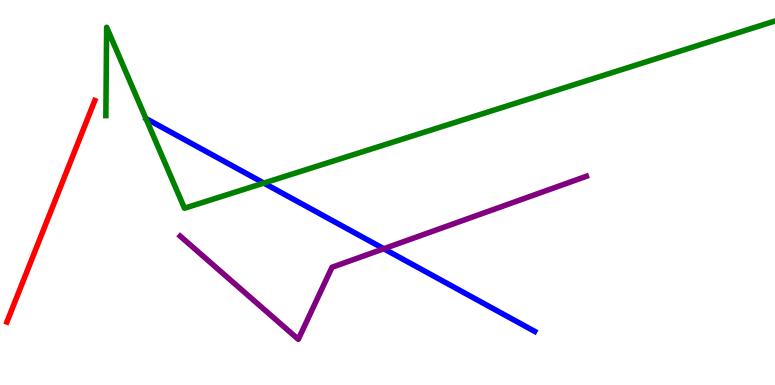[{'lines': ['blue', 'red'], 'intersections': []}, {'lines': ['green', 'red'], 'intersections': []}, {'lines': ['purple', 'red'], 'intersections': []}, {'lines': ['blue', 'green'], 'intersections': [{'x': 3.4, 'y': 5.24}]}, {'lines': ['blue', 'purple'], 'intersections': [{'x': 4.95, 'y': 3.54}]}, {'lines': ['green', 'purple'], 'intersections': []}]